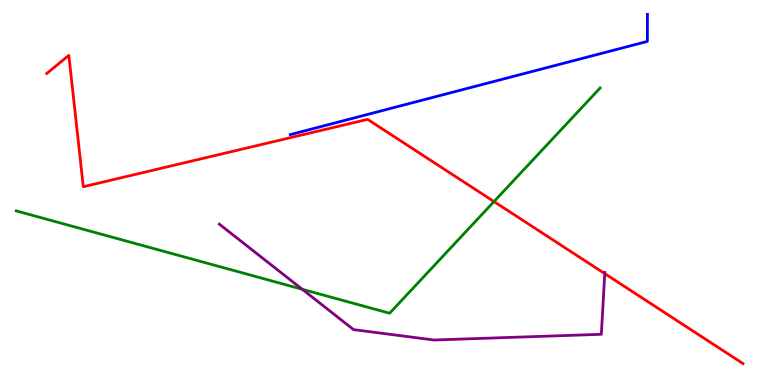[{'lines': ['blue', 'red'], 'intersections': []}, {'lines': ['green', 'red'], 'intersections': [{'x': 6.37, 'y': 4.76}]}, {'lines': ['purple', 'red'], 'intersections': [{'x': 7.8, 'y': 2.89}]}, {'lines': ['blue', 'green'], 'intersections': []}, {'lines': ['blue', 'purple'], 'intersections': []}, {'lines': ['green', 'purple'], 'intersections': [{'x': 3.9, 'y': 2.49}]}]